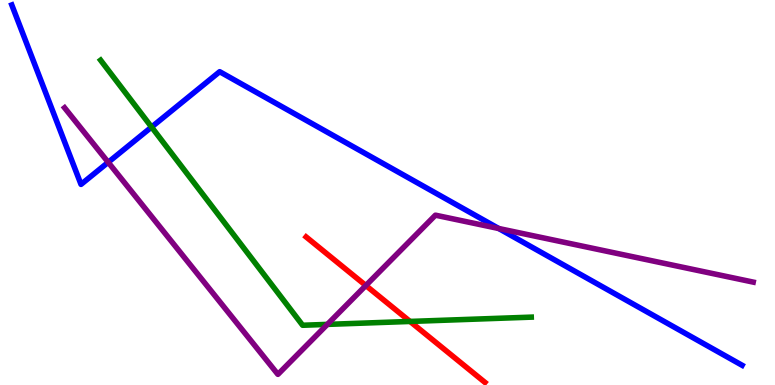[{'lines': ['blue', 'red'], 'intersections': []}, {'lines': ['green', 'red'], 'intersections': [{'x': 5.29, 'y': 1.65}]}, {'lines': ['purple', 'red'], 'intersections': [{'x': 4.72, 'y': 2.58}]}, {'lines': ['blue', 'green'], 'intersections': [{'x': 1.96, 'y': 6.7}]}, {'lines': ['blue', 'purple'], 'intersections': [{'x': 1.4, 'y': 5.78}, {'x': 6.44, 'y': 4.06}]}, {'lines': ['green', 'purple'], 'intersections': [{'x': 4.22, 'y': 1.57}]}]